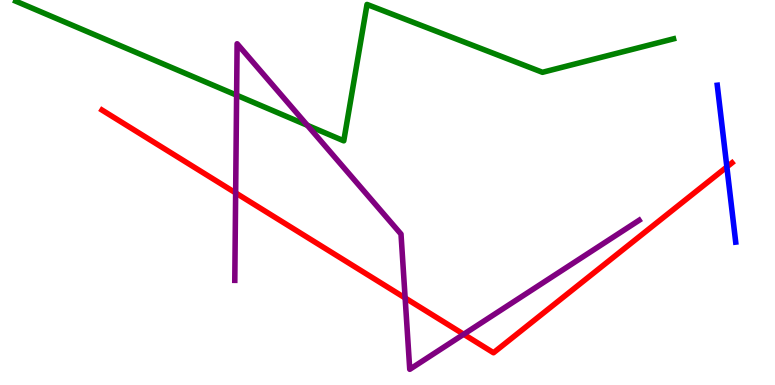[{'lines': ['blue', 'red'], 'intersections': [{'x': 9.38, 'y': 5.66}]}, {'lines': ['green', 'red'], 'intersections': []}, {'lines': ['purple', 'red'], 'intersections': [{'x': 3.04, 'y': 4.99}, {'x': 5.23, 'y': 2.26}, {'x': 5.98, 'y': 1.32}]}, {'lines': ['blue', 'green'], 'intersections': []}, {'lines': ['blue', 'purple'], 'intersections': []}, {'lines': ['green', 'purple'], 'intersections': [{'x': 3.05, 'y': 7.53}, {'x': 3.97, 'y': 6.75}]}]